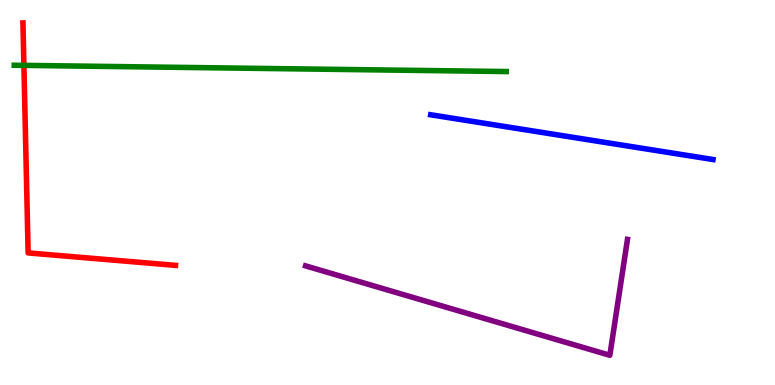[{'lines': ['blue', 'red'], 'intersections': []}, {'lines': ['green', 'red'], 'intersections': [{'x': 0.308, 'y': 8.3}]}, {'lines': ['purple', 'red'], 'intersections': []}, {'lines': ['blue', 'green'], 'intersections': []}, {'lines': ['blue', 'purple'], 'intersections': []}, {'lines': ['green', 'purple'], 'intersections': []}]